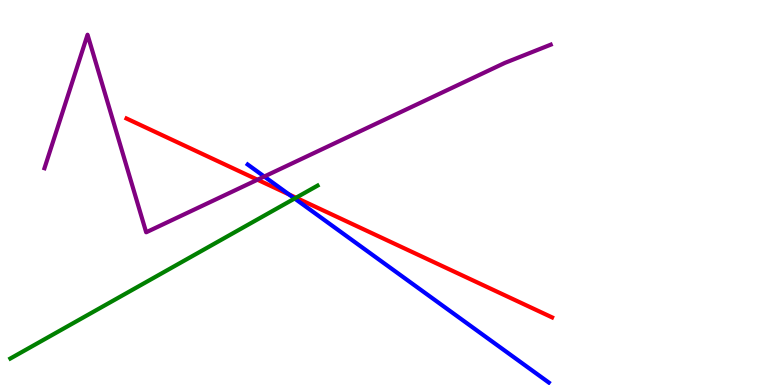[{'lines': ['blue', 'red'], 'intersections': [{'x': 3.73, 'y': 4.95}]}, {'lines': ['green', 'red'], 'intersections': [{'x': 3.82, 'y': 4.86}]}, {'lines': ['purple', 'red'], 'intersections': [{'x': 3.32, 'y': 5.33}]}, {'lines': ['blue', 'green'], 'intersections': [{'x': 3.8, 'y': 4.84}]}, {'lines': ['blue', 'purple'], 'intersections': [{'x': 3.41, 'y': 5.42}]}, {'lines': ['green', 'purple'], 'intersections': []}]